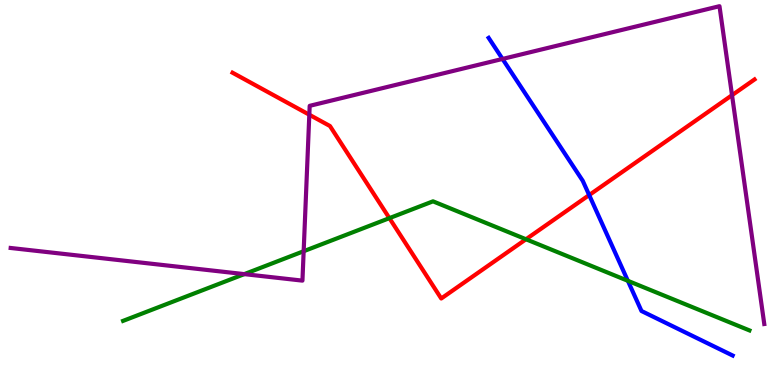[{'lines': ['blue', 'red'], 'intersections': [{'x': 7.6, 'y': 4.93}]}, {'lines': ['green', 'red'], 'intersections': [{'x': 5.02, 'y': 4.33}, {'x': 6.79, 'y': 3.79}]}, {'lines': ['purple', 'red'], 'intersections': [{'x': 3.99, 'y': 7.02}, {'x': 9.45, 'y': 7.53}]}, {'lines': ['blue', 'green'], 'intersections': [{'x': 8.1, 'y': 2.71}]}, {'lines': ['blue', 'purple'], 'intersections': [{'x': 6.48, 'y': 8.47}]}, {'lines': ['green', 'purple'], 'intersections': [{'x': 3.15, 'y': 2.88}, {'x': 3.92, 'y': 3.47}]}]